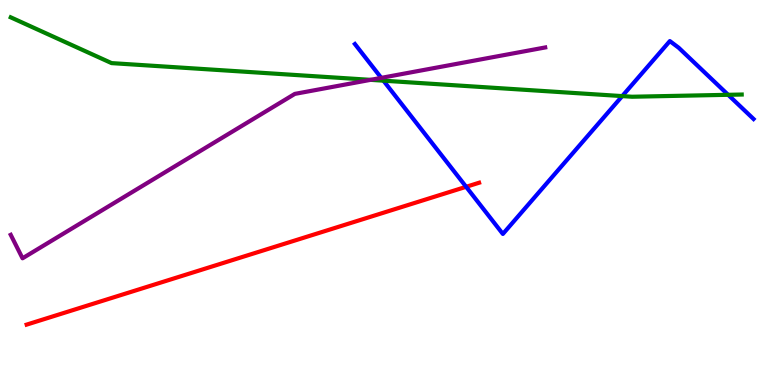[{'lines': ['blue', 'red'], 'intersections': [{'x': 6.01, 'y': 5.15}]}, {'lines': ['green', 'red'], 'intersections': []}, {'lines': ['purple', 'red'], 'intersections': []}, {'lines': ['blue', 'green'], 'intersections': [{'x': 4.95, 'y': 7.9}, {'x': 8.03, 'y': 7.5}, {'x': 9.4, 'y': 7.54}]}, {'lines': ['blue', 'purple'], 'intersections': [{'x': 4.92, 'y': 7.98}]}, {'lines': ['green', 'purple'], 'intersections': [{'x': 4.78, 'y': 7.93}]}]